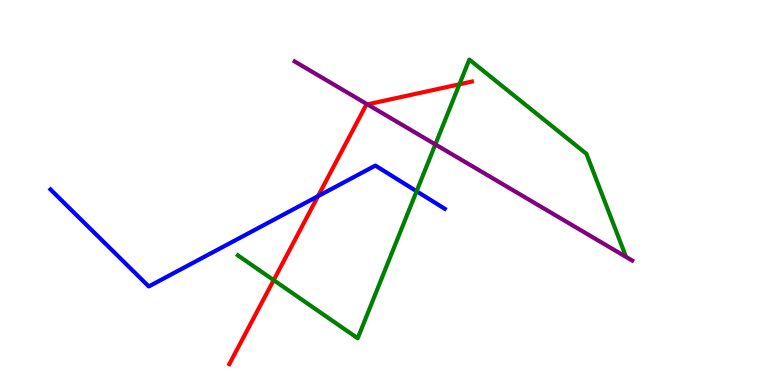[{'lines': ['blue', 'red'], 'intersections': [{'x': 4.1, 'y': 4.9}]}, {'lines': ['green', 'red'], 'intersections': [{'x': 3.53, 'y': 2.72}, {'x': 5.93, 'y': 7.81}]}, {'lines': ['purple', 'red'], 'intersections': [{'x': 4.74, 'y': 7.29}]}, {'lines': ['blue', 'green'], 'intersections': [{'x': 5.38, 'y': 5.03}]}, {'lines': ['blue', 'purple'], 'intersections': []}, {'lines': ['green', 'purple'], 'intersections': [{'x': 5.62, 'y': 6.25}]}]